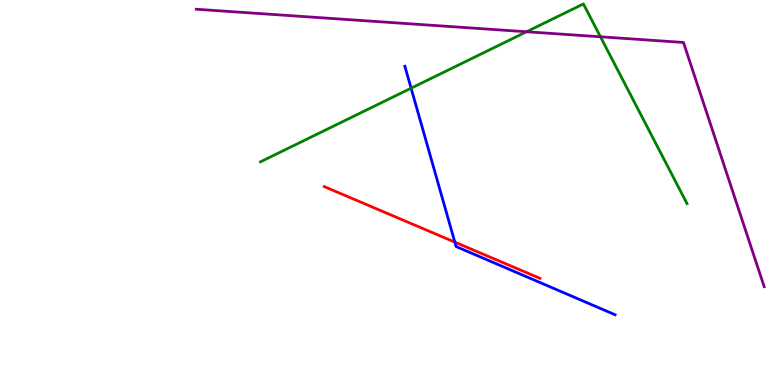[{'lines': ['blue', 'red'], 'intersections': [{'x': 5.87, 'y': 3.71}]}, {'lines': ['green', 'red'], 'intersections': []}, {'lines': ['purple', 'red'], 'intersections': []}, {'lines': ['blue', 'green'], 'intersections': [{'x': 5.3, 'y': 7.71}]}, {'lines': ['blue', 'purple'], 'intersections': []}, {'lines': ['green', 'purple'], 'intersections': [{'x': 6.79, 'y': 9.18}, {'x': 7.75, 'y': 9.04}]}]